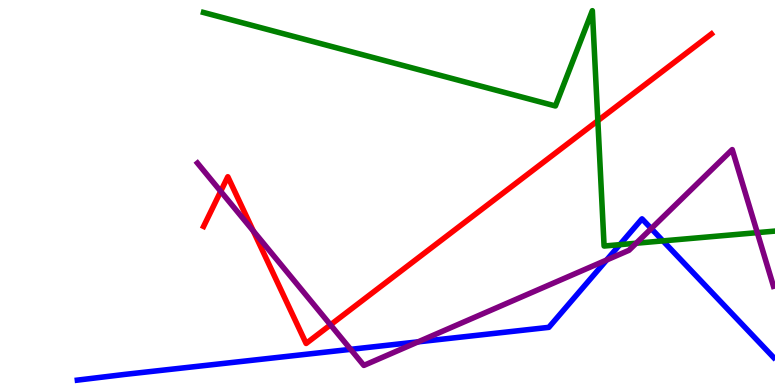[{'lines': ['blue', 'red'], 'intersections': []}, {'lines': ['green', 'red'], 'intersections': [{'x': 7.71, 'y': 6.87}]}, {'lines': ['purple', 'red'], 'intersections': [{'x': 2.85, 'y': 5.03}, {'x': 3.27, 'y': 4.0}, {'x': 4.26, 'y': 1.56}]}, {'lines': ['blue', 'green'], 'intersections': [{'x': 8.0, 'y': 3.65}, {'x': 8.55, 'y': 3.74}]}, {'lines': ['blue', 'purple'], 'intersections': [{'x': 4.52, 'y': 0.926}, {'x': 5.39, 'y': 1.12}, {'x': 7.83, 'y': 3.25}, {'x': 8.4, 'y': 4.06}]}, {'lines': ['green', 'purple'], 'intersections': [{'x': 8.21, 'y': 3.68}, {'x': 9.77, 'y': 3.96}]}]